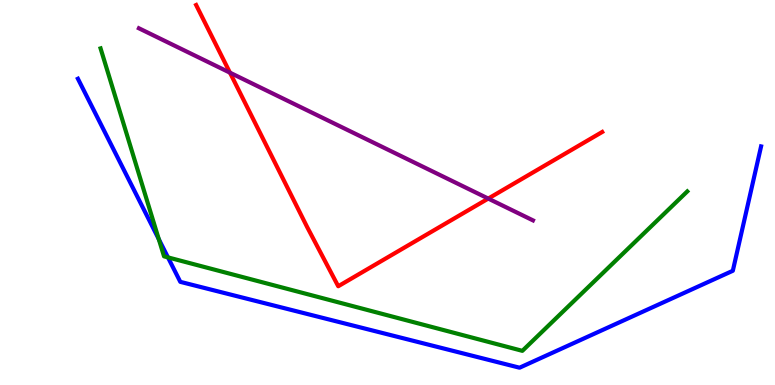[{'lines': ['blue', 'red'], 'intersections': []}, {'lines': ['green', 'red'], 'intersections': []}, {'lines': ['purple', 'red'], 'intersections': [{'x': 2.97, 'y': 8.11}, {'x': 6.3, 'y': 4.84}]}, {'lines': ['blue', 'green'], 'intersections': [{'x': 2.05, 'y': 3.79}, {'x': 2.17, 'y': 3.31}]}, {'lines': ['blue', 'purple'], 'intersections': []}, {'lines': ['green', 'purple'], 'intersections': []}]